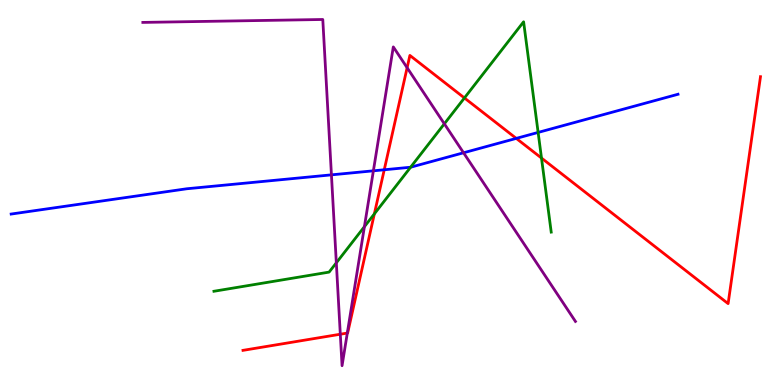[{'lines': ['blue', 'red'], 'intersections': [{'x': 4.96, 'y': 5.59}, {'x': 6.66, 'y': 6.41}]}, {'lines': ['green', 'red'], 'intersections': [{'x': 4.83, 'y': 4.44}, {'x': 5.99, 'y': 7.46}, {'x': 6.99, 'y': 5.89}]}, {'lines': ['purple', 'red'], 'intersections': [{'x': 4.39, 'y': 1.32}, {'x': 4.48, 'y': 1.35}, {'x': 5.25, 'y': 8.24}]}, {'lines': ['blue', 'green'], 'intersections': [{'x': 5.3, 'y': 5.66}, {'x': 6.94, 'y': 6.56}]}, {'lines': ['blue', 'purple'], 'intersections': [{'x': 4.28, 'y': 5.46}, {'x': 4.82, 'y': 5.56}, {'x': 5.98, 'y': 6.03}]}, {'lines': ['green', 'purple'], 'intersections': [{'x': 4.34, 'y': 3.17}, {'x': 4.7, 'y': 4.11}, {'x': 5.73, 'y': 6.78}]}]